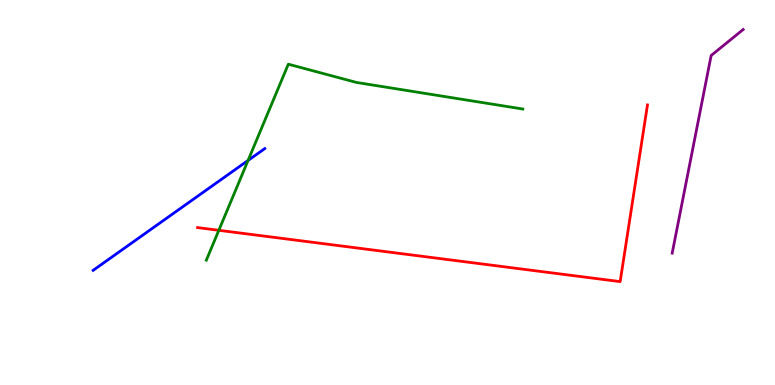[{'lines': ['blue', 'red'], 'intersections': []}, {'lines': ['green', 'red'], 'intersections': [{'x': 2.82, 'y': 4.02}]}, {'lines': ['purple', 'red'], 'intersections': []}, {'lines': ['blue', 'green'], 'intersections': [{'x': 3.2, 'y': 5.83}]}, {'lines': ['blue', 'purple'], 'intersections': []}, {'lines': ['green', 'purple'], 'intersections': []}]